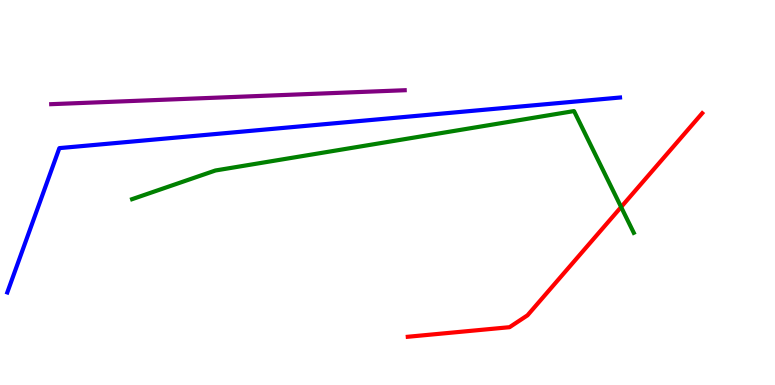[{'lines': ['blue', 'red'], 'intersections': []}, {'lines': ['green', 'red'], 'intersections': [{'x': 8.01, 'y': 4.62}]}, {'lines': ['purple', 'red'], 'intersections': []}, {'lines': ['blue', 'green'], 'intersections': []}, {'lines': ['blue', 'purple'], 'intersections': []}, {'lines': ['green', 'purple'], 'intersections': []}]